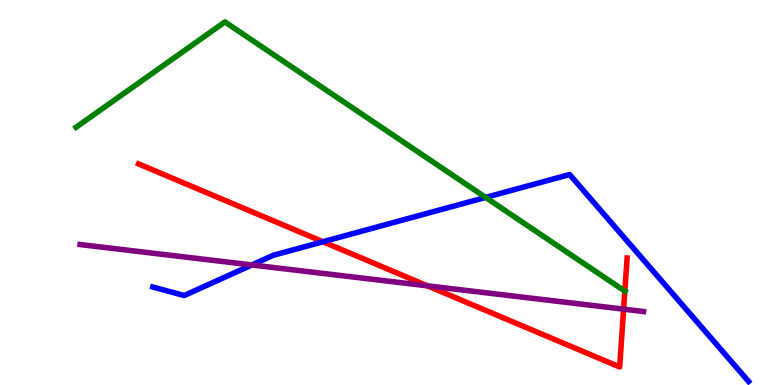[{'lines': ['blue', 'red'], 'intersections': [{'x': 4.17, 'y': 3.72}]}, {'lines': ['green', 'red'], 'intersections': [{'x': 8.06, 'y': 2.44}]}, {'lines': ['purple', 'red'], 'intersections': [{'x': 5.52, 'y': 2.58}, {'x': 8.05, 'y': 1.97}]}, {'lines': ['blue', 'green'], 'intersections': [{'x': 6.27, 'y': 4.87}]}, {'lines': ['blue', 'purple'], 'intersections': [{'x': 3.25, 'y': 3.12}]}, {'lines': ['green', 'purple'], 'intersections': []}]